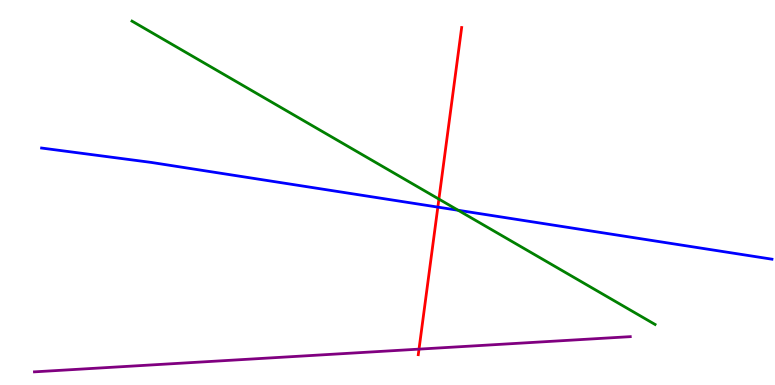[{'lines': ['blue', 'red'], 'intersections': [{'x': 5.65, 'y': 4.62}]}, {'lines': ['green', 'red'], 'intersections': [{'x': 5.66, 'y': 4.83}]}, {'lines': ['purple', 'red'], 'intersections': [{'x': 5.41, 'y': 0.932}]}, {'lines': ['blue', 'green'], 'intersections': [{'x': 5.91, 'y': 4.54}]}, {'lines': ['blue', 'purple'], 'intersections': []}, {'lines': ['green', 'purple'], 'intersections': []}]